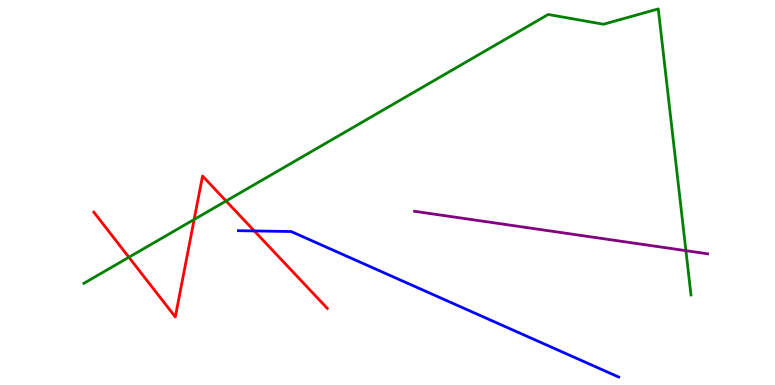[{'lines': ['blue', 'red'], 'intersections': [{'x': 3.28, 'y': 4.0}]}, {'lines': ['green', 'red'], 'intersections': [{'x': 1.66, 'y': 3.32}, {'x': 2.51, 'y': 4.3}, {'x': 2.92, 'y': 4.78}]}, {'lines': ['purple', 'red'], 'intersections': []}, {'lines': ['blue', 'green'], 'intersections': []}, {'lines': ['blue', 'purple'], 'intersections': []}, {'lines': ['green', 'purple'], 'intersections': [{'x': 8.85, 'y': 3.49}]}]